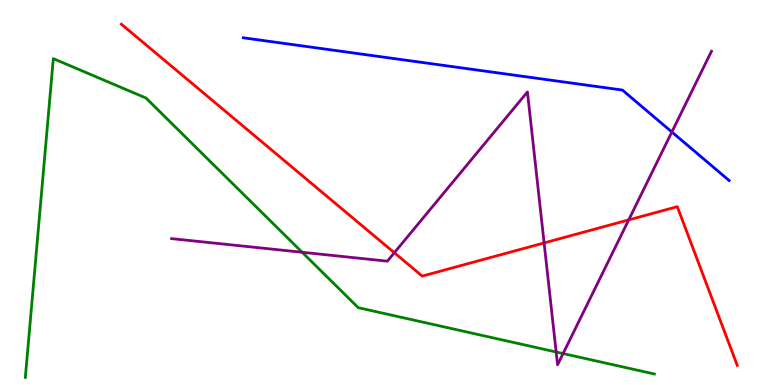[{'lines': ['blue', 'red'], 'intersections': []}, {'lines': ['green', 'red'], 'intersections': []}, {'lines': ['purple', 'red'], 'intersections': [{'x': 5.09, 'y': 3.44}, {'x': 7.02, 'y': 3.69}, {'x': 8.11, 'y': 4.29}]}, {'lines': ['blue', 'green'], 'intersections': []}, {'lines': ['blue', 'purple'], 'intersections': [{'x': 8.67, 'y': 6.57}]}, {'lines': ['green', 'purple'], 'intersections': [{'x': 3.9, 'y': 3.45}, {'x': 7.18, 'y': 0.857}, {'x': 7.27, 'y': 0.817}]}]